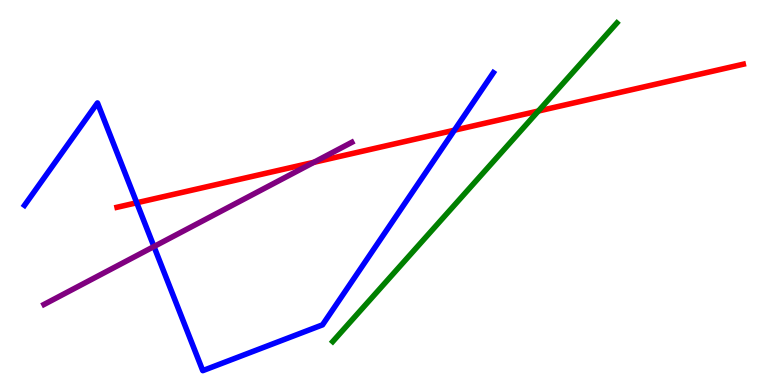[{'lines': ['blue', 'red'], 'intersections': [{'x': 1.76, 'y': 4.73}, {'x': 5.86, 'y': 6.62}]}, {'lines': ['green', 'red'], 'intersections': [{'x': 6.95, 'y': 7.12}]}, {'lines': ['purple', 'red'], 'intersections': [{'x': 4.05, 'y': 5.78}]}, {'lines': ['blue', 'green'], 'intersections': []}, {'lines': ['blue', 'purple'], 'intersections': [{'x': 1.99, 'y': 3.6}]}, {'lines': ['green', 'purple'], 'intersections': []}]